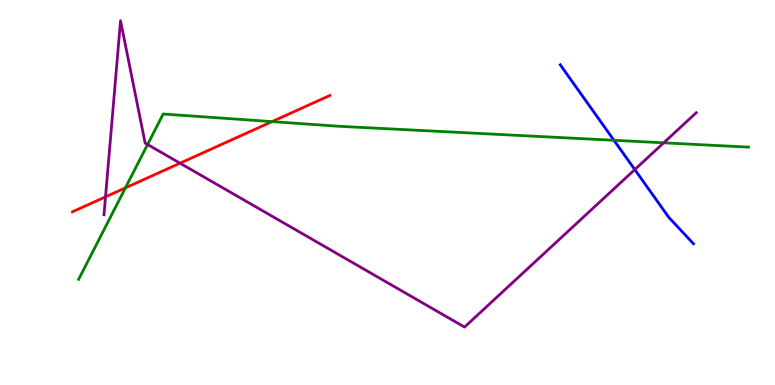[{'lines': ['blue', 'red'], 'intersections': []}, {'lines': ['green', 'red'], 'intersections': [{'x': 1.62, 'y': 5.12}, {'x': 3.51, 'y': 6.84}]}, {'lines': ['purple', 'red'], 'intersections': [{'x': 1.36, 'y': 4.89}, {'x': 2.32, 'y': 5.76}]}, {'lines': ['blue', 'green'], 'intersections': [{'x': 7.92, 'y': 6.36}]}, {'lines': ['blue', 'purple'], 'intersections': [{'x': 8.19, 'y': 5.6}]}, {'lines': ['green', 'purple'], 'intersections': [{'x': 1.9, 'y': 6.25}, {'x': 8.56, 'y': 6.29}]}]